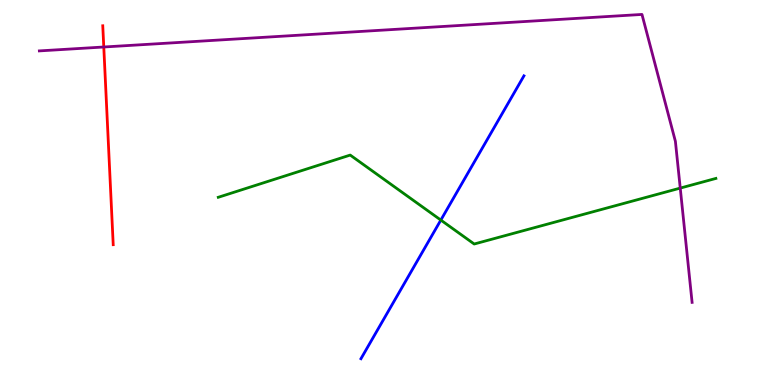[{'lines': ['blue', 'red'], 'intersections': []}, {'lines': ['green', 'red'], 'intersections': []}, {'lines': ['purple', 'red'], 'intersections': [{'x': 1.34, 'y': 8.78}]}, {'lines': ['blue', 'green'], 'intersections': [{'x': 5.69, 'y': 4.28}]}, {'lines': ['blue', 'purple'], 'intersections': []}, {'lines': ['green', 'purple'], 'intersections': [{'x': 8.78, 'y': 5.11}]}]